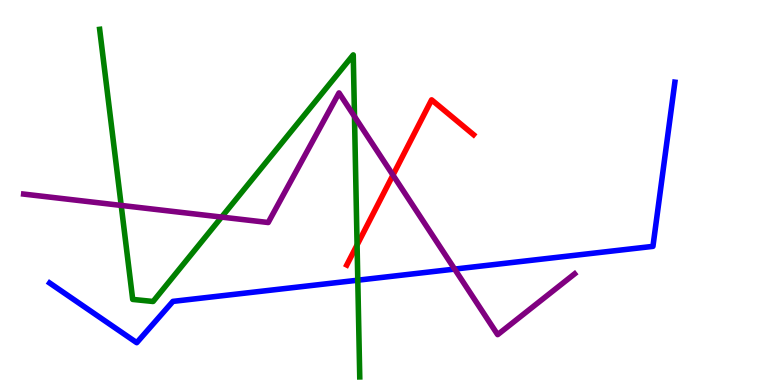[{'lines': ['blue', 'red'], 'intersections': []}, {'lines': ['green', 'red'], 'intersections': [{'x': 4.61, 'y': 3.64}]}, {'lines': ['purple', 'red'], 'intersections': [{'x': 5.07, 'y': 5.45}]}, {'lines': ['blue', 'green'], 'intersections': [{'x': 4.62, 'y': 2.72}]}, {'lines': ['blue', 'purple'], 'intersections': [{'x': 5.87, 'y': 3.01}]}, {'lines': ['green', 'purple'], 'intersections': [{'x': 1.56, 'y': 4.66}, {'x': 2.86, 'y': 4.36}, {'x': 4.57, 'y': 6.97}]}]